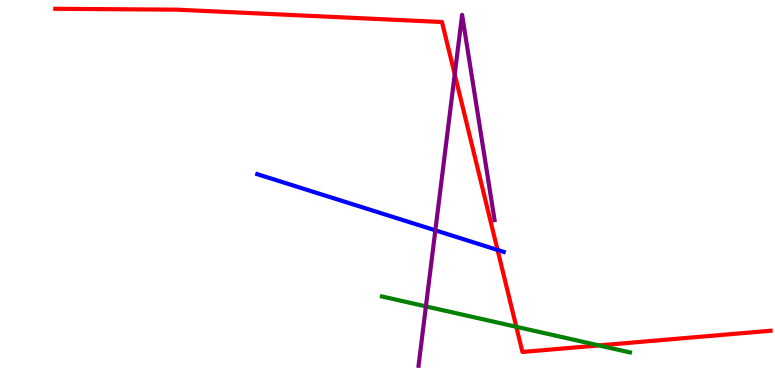[{'lines': ['blue', 'red'], 'intersections': [{'x': 6.42, 'y': 3.51}]}, {'lines': ['green', 'red'], 'intersections': [{'x': 6.66, 'y': 1.51}, {'x': 7.73, 'y': 1.03}]}, {'lines': ['purple', 'red'], 'intersections': [{'x': 5.87, 'y': 8.07}]}, {'lines': ['blue', 'green'], 'intersections': []}, {'lines': ['blue', 'purple'], 'intersections': [{'x': 5.62, 'y': 4.02}]}, {'lines': ['green', 'purple'], 'intersections': [{'x': 5.5, 'y': 2.04}]}]